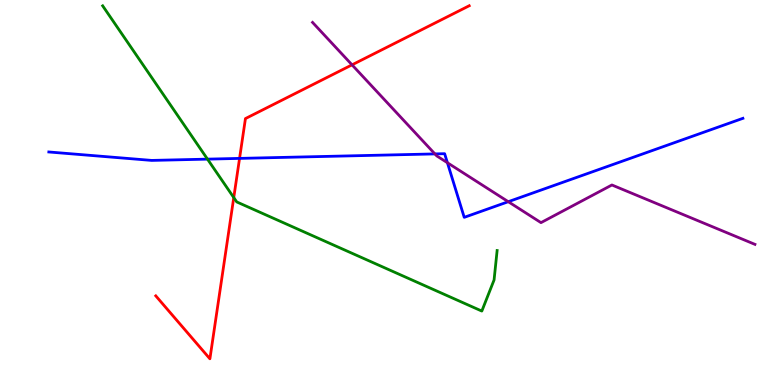[{'lines': ['blue', 'red'], 'intersections': [{'x': 3.09, 'y': 5.89}]}, {'lines': ['green', 'red'], 'intersections': [{'x': 3.02, 'y': 4.87}]}, {'lines': ['purple', 'red'], 'intersections': [{'x': 4.54, 'y': 8.32}]}, {'lines': ['blue', 'green'], 'intersections': [{'x': 2.68, 'y': 5.87}]}, {'lines': ['blue', 'purple'], 'intersections': [{'x': 5.61, 'y': 6.0}, {'x': 5.77, 'y': 5.77}, {'x': 6.56, 'y': 4.76}]}, {'lines': ['green', 'purple'], 'intersections': []}]